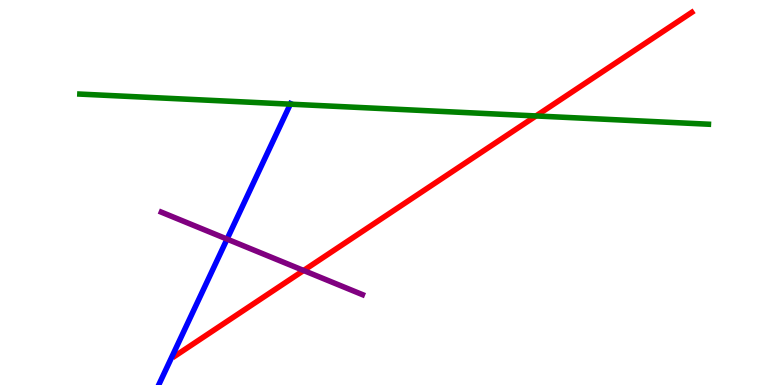[{'lines': ['blue', 'red'], 'intersections': []}, {'lines': ['green', 'red'], 'intersections': [{'x': 6.92, 'y': 6.99}]}, {'lines': ['purple', 'red'], 'intersections': [{'x': 3.92, 'y': 2.97}]}, {'lines': ['blue', 'green'], 'intersections': [{'x': 3.75, 'y': 7.29}]}, {'lines': ['blue', 'purple'], 'intersections': [{'x': 2.93, 'y': 3.79}]}, {'lines': ['green', 'purple'], 'intersections': []}]